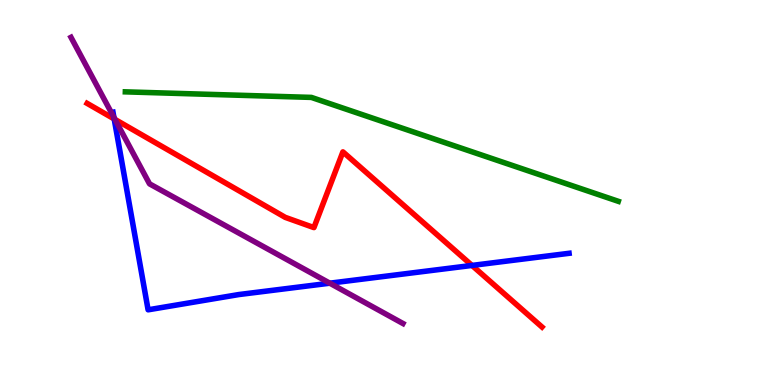[{'lines': ['blue', 'red'], 'intersections': [{'x': 1.47, 'y': 6.91}, {'x': 6.09, 'y': 3.11}]}, {'lines': ['green', 'red'], 'intersections': []}, {'lines': ['purple', 'red'], 'intersections': [{'x': 1.48, 'y': 6.9}]}, {'lines': ['blue', 'green'], 'intersections': []}, {'lines': ['blue', 'purple'], 'intersections': [{'x': 1.47, 'y': 6.95}, {'x': 4.26, 'y': 2.64}]}, {'lines': ['green', 'purple'], 'intersections': []}]